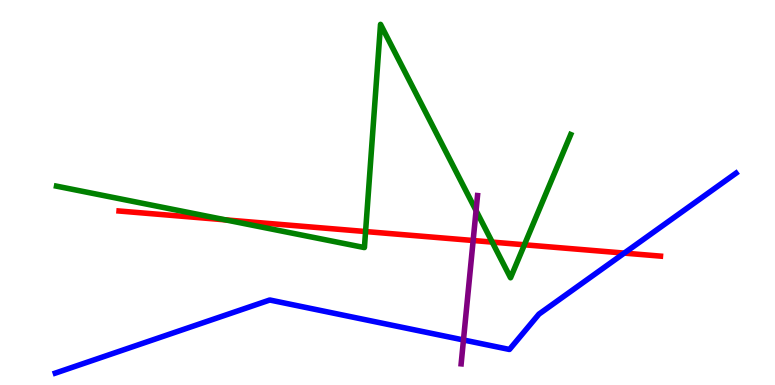[{'lines': ['blue', 'red'], 'intersections': [{'x': 8.05, 'y': 3.43}]}, {'lines': ['green', 'red'], 'intersections': [{'x': 2.91, 'y': 4.29}, {'x': 4.72, 'y': 3.99}, {'x': 6.35, 'y': 3.71}, {'x': 6.77, 'y': 3.64}]}, {'lines': ['purple', 'red'], 'intersections': [{'x': 6.11, 'y': 3.75}]}, {'lines': ['blue', 'green'], 'intersections': []}, {'lines': ['blue', 'purple'], 'intersections': [{'x': 5.98, 'y': 1.17}]}, {'lines': ['green', 'purple'], 'intersections': [{'x': 6.14, 'y': 4.53}]}]